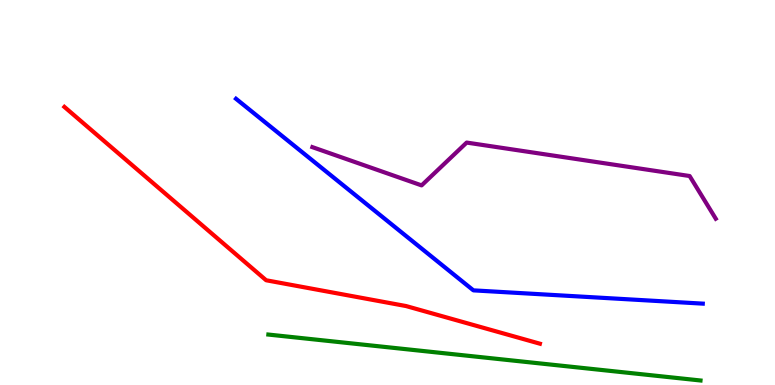[{'lines': ['blue', 'red'], 'intersections': []}, {'lines': ['green', 'red'], 'intersections': []}, {'lines': ['purple', 'red'], 'intersections': []}, {'lines': ['blue', 'green'], 'intersections': []}, {'lines': ['blue', 'purple'], 'intersections': []}, {'lines': ['green', 'purple'], 'intersections': []}]